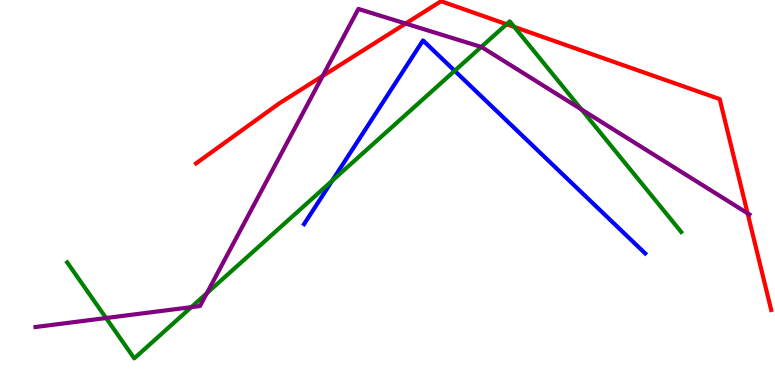[{'lines': ['blue', 'red'], 'intersections': []}, {'lines': ['green', 'red'], 'intersections': [{'x': 6.54, 'y': 9.37}, {'x': 6.64, 'y': 9.3}]}, {'lines': ['purple', 'red'], 'intersections': [{'x': 4.16, 'y': 8.03}, {'x': 5.23, 'y': 9.39}, {'x': 9.65, 'y': 4.46}]}, {'lines': ['blue', 'green'], 'intersections': [{'x': 4.29, 'y': 5.3}, {'x': 5.87, 'y': 8.16}]}, {'lines': ['blue', 'purple'], 'intersections': []}, {'lines': ['green', 'purple'], 'intersections': [{'x': 1.37, 'y': 1.74}, {'x': 2.47, 'y': 2.02}, {'x': 2.67, 'y': 2.38}, {'x': 6.21, 'y': 8.78}, {'x': 7.5, 'y': 7.16}]}]